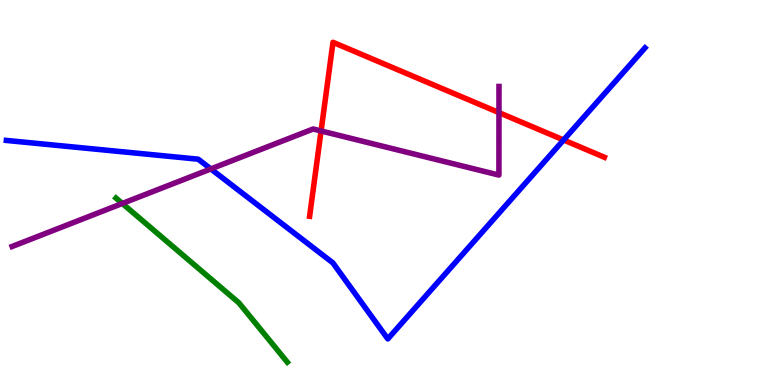[{'lines': ['blue', 'red'], 'intersections': [{'x': 7.27, 'y': 6.36}]}, {'lines': ['green', 'red'], 'intersections': []}, {'lines': ['purple', 'red'], 'intersections': [{'x': 4.14, 'y': 6.6}, {'x': 6.44, 'y': 7.07}]}, {'lines': ['blue', 'green'], 'intersections': []}, {'lines': ['blue', 'purple'], 'intersections': [{'x': 2.72, 'y': 5.61}]}, {'lines': ['green', 'purple'], 'intersections': [{'x': 1.58, 'y': 4.71}]}]